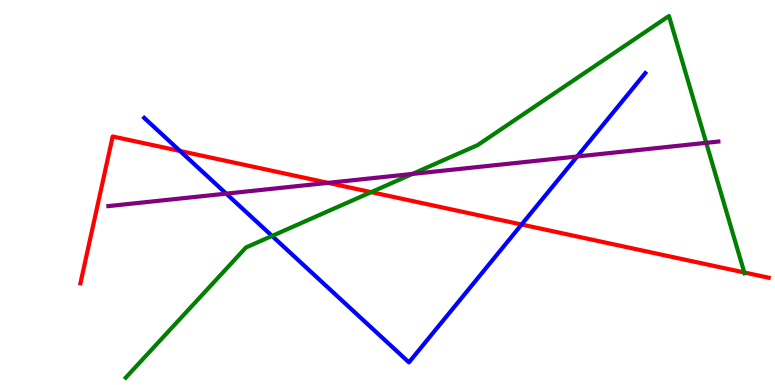[{'lines': ['blue', 'red'], 'intersections': [{'x': 2.32, 'y': 6.08}, {'x': 6.73, 'y': 4.17}]}, {'lines': ['green', 'red'], 'intersections': [{'x': 4.79, 'y': 5.01}, {'x': 9.6, 'y': 2.92}]}, {'lines': ['purple', 'red'], 'intersections': [{'x': 4.23, 'y': 5.25}]}, {'lines': ['blue', 'green'], 'intersections': [{'x': 3.51, 'y': 3.87}]}, {'lines': ['blue', 'purple'], 'intersections': [{'x': 2.92, 'y': 4.97}, {'x': 7.45, 'y': 5.94}]}, {'lines': ['green', 'purple'], 'intersections': [{'x': 5.32, 'y': 5.48}, {'x': 9.11, 'y': 6.29}]}]